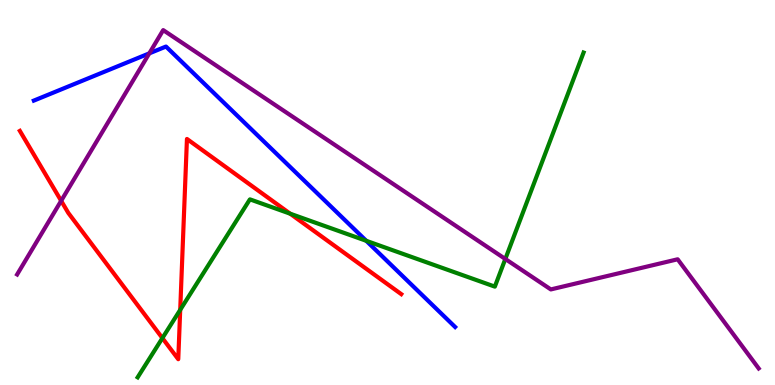[{'lines': ['blue', 'red'], 'intersections': []}, {'lines': ['green', 'red'], 'intersections': [{'x': 2.1, 'y': 1.22}, {'x': 2.33, 'y': 1.95}, {'x': 3.74, 'y': 4.45}]}, {'lines': ['purple', 'red'], 'intersections': [{'x': 0.789, 'y': 4.78}]}, {'lines': ['blue', 'green'], 'intersections': [{'x': 4.73, 'y': 3.75}]}, {'lines': ['blue', 'purple'], 'intersections': [{'x': 1.93, 'y': 8.61}]}, {'lines': ['green', 'purple'], 'intersections': [{'x': 6.52, 'y': 3.27}]}]